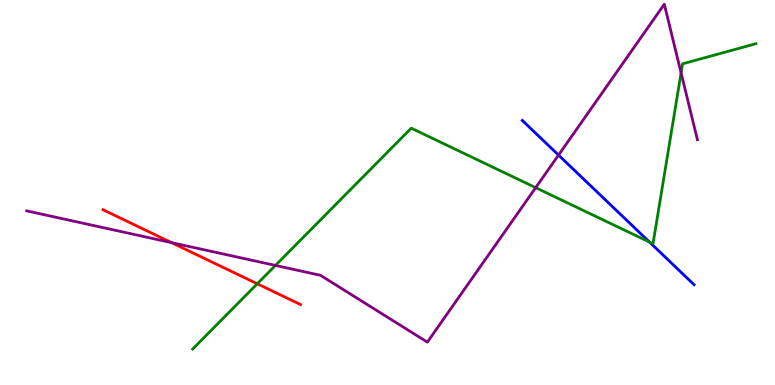[{'lines': ['blue', 'red'], 'intersections': []}, {'lines': ['green', 'red'], 'intersections': [{'x': 3.32, 'y': 2.63}]}, {'lines': ['purple', 'red'], 'intersections': [{'x': 2.21, 'y': 3.7}]}, {'lines': ['blue', 'green'], 'intersections': [{'x': 8.38, 'y': 3.71}]}, {'lines': ['blue', 'purple'], 'intersections': [{'x': 7.21, 'y': 5.97}]}, {'lines': ['green', 'purple'], 'intersections': [{'x': 3.55, 'y': 3.11}, {'x': 6.91, 'y': 5.13}, {'x': 8.79, 'y': 8.11}]}]